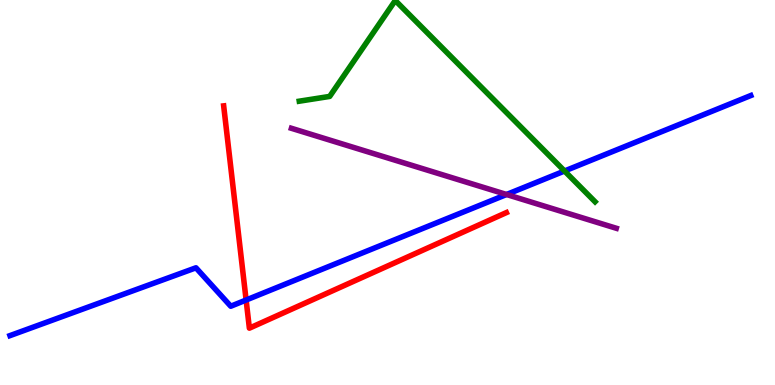[{'lines': ['blue', 'red'], 'intersections': [{'x': 3.18, 'y': 2.21}]}, {'lines': ['green', 'red'], 'intersections': []}, {'lines': ['purple', 'red'], 'intersections': []}, {'lines': ['blue', 'green'], 'intersections': [{'x': 7.28, 'y': 5.56}]}, {'lines': ['blue', 'purple'], 'intersections': [{'x': 6.54, 'y': 4.95}]}, {'lines': ['green', 'purple'], 'intersections': []}]